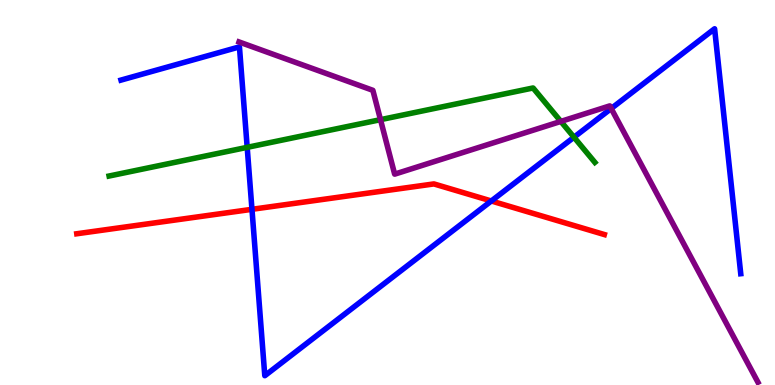[{'lines': ['blue', 'red'], 'intersections': [{'x': 3.25, 'y': 4.56}, {'x': 6.34, 'y': 4.78}]}, {'lines': ['green', 'red'], 'intersections': []}, {'lines': ['purple', 'red'], 'intersections': []}, {'lines': ['blue', 'green'], 'intersections': [{'x': 3.19, 'y': 6.17}, {'x': 7.41, 'y': 6.44}]}, {'lines': ['blue', 'purple'], 'intersections': [{'x': 7.89, 'y': 7.18}]}, {'lines': ['green', 'purple'], 'intersections': [{'x': 4.91, 'y': 6.89}, {'x': 7.24, 'y': 6.85}]}]